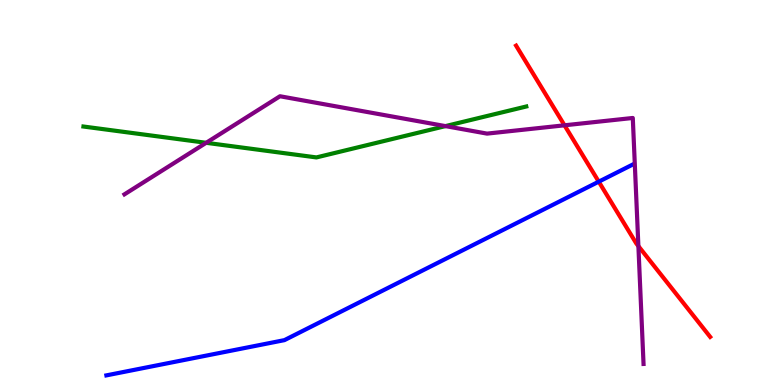[{'lines': ['blue', 'red'], 'intersections': [{'x': 7.73, 'y': 5.28}]}, {'lines': ['green', 'red'], 'intersections': []}, {'lines': ['purple', 'red'], 'intersections': [{'x': 7.28, 'y': 6.75}, {'x': 8.24, 'y': 3.61}]}, {'lines': ['blue', 'green'], 'intersections': []}, {'lines': ['blue', 'purple'], 'intersections': []}, {'lines': ['green', 'purple'], 'intersections': [{'x': 2.66, 'y': 6.29}, {'x': 5.75, 'y': 6.72}]}]